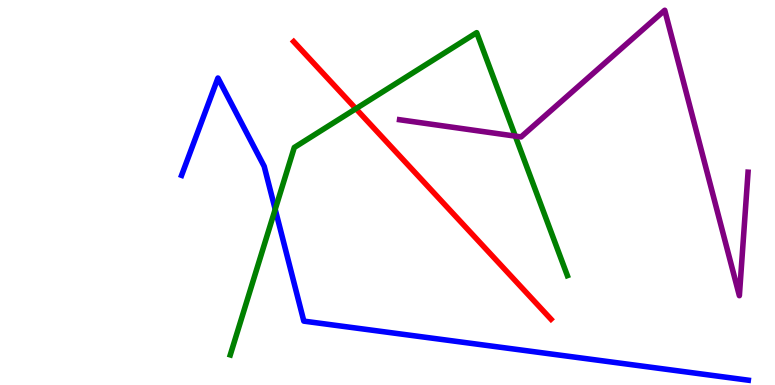[{'lines': ['blue', 'red'], 'intersections': []}, {'lines': ['green', 'red'], 'intersections': [{'x': 4.59, 'y': 7.18}]}, {'lines': ['purple', 'red'], 'intersections': []}, {'lines': ['blue', 'green'], 'intersections': [{'x': 3.55, 'y': 4.56}]}, {'lines': ['blue', 'purple'], 'intersections': []}, {'lines': ['green', 'purple'], 'intersections': [{'x': 6.65, 'y': 6.46}]}]